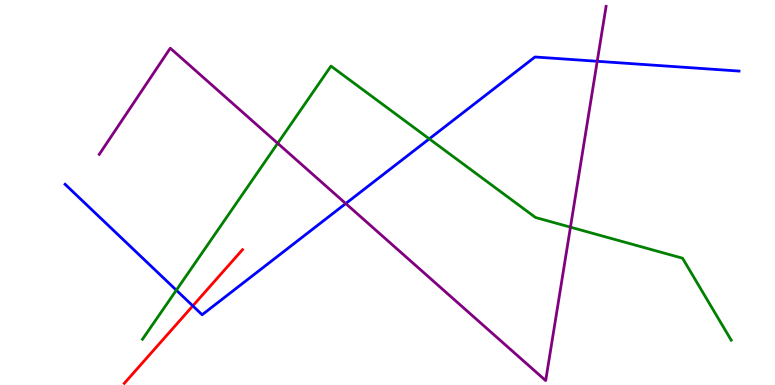[{'lines': ['blue', 'red'], 'intersections': [{'x': 2.49, 'y': 2.06}]}, {'lines': ['green', 'red'], 'intersections': []}, {'lines': ['purple', 'red'], 'intersections': []}, {'lines': ['blue', 'green'], 'intersections': [{'x': 2.28, 'y': 2.46}, {'x': 5.54, 'y': 6.39}]}, {'lines': ['blue', 'purple'], 'intersections': [{'x': 4.46, 'y': 4.71}, {'x': 7.71, 'y': 8.41}]}, {'lines': ['green', 'purple'], 'intersections': [{'x': 3.58, 'y': 6.28}, {'x': 7.36, 'y': 4.1}]}]